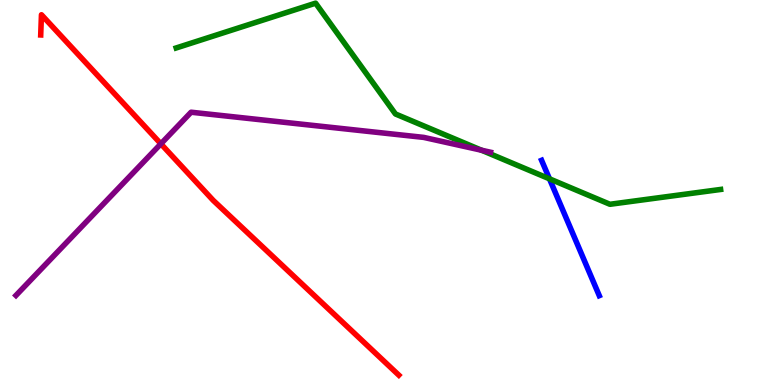[{'lines': ['blue', 'red'], 'intersections': []}, {'lines': ['green', 'red'], 'intersections': []}, {'lines': ['purple', 'red'], 'intersections': [{'x': 2.08, 'y': 6.26}]}, {'lines': ['blue', 'green'], 'intersections': [{'x': 7.09, 'y': 5.36}]}, {'lines': ['blue', 'purple'], 'intersections': []}, {'lines': ['green', 'purple'], 'intersections': [{'x': 6.21, 'y': 6.1}]}]